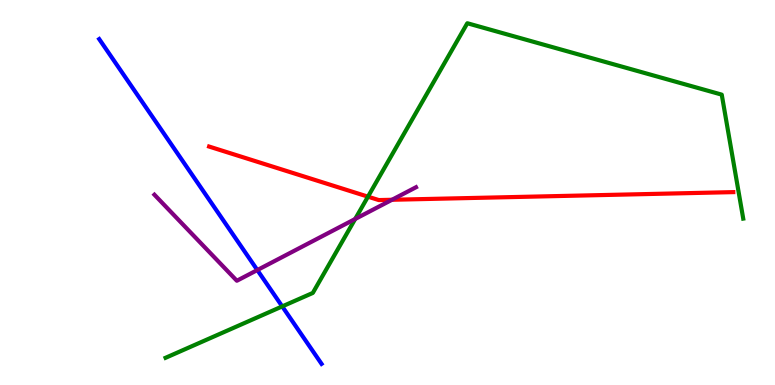[{'lines': ['blue', 'red'], 'intersections': []}, {'lines': ['green', 'red'], 'intersections': [{'x': 4.75, 'y': 4.89}]}, {'lines': ['purple', 'red'], 'intersections': [{'x': 5.06, 'y': 4.81}]}, {'lines': ['blue', 'green'], 'intersections': [{'x': 3.64, 'y': 2.04}]}, {'lines': ['blue', 'purple'], 'intersections': [{'x': 3.32, 'y': 2.99}]}, {'lines': ['green', 'purple'], 'intersections': [{'x': 4.58, 'y': 4.31}]}]